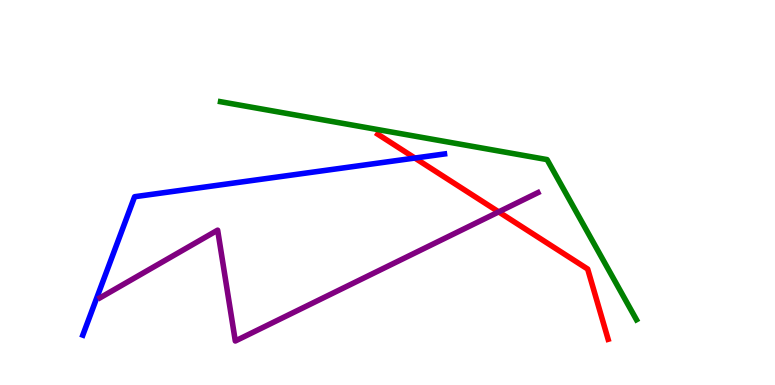[{'lines': ['blue', 'red'], 'intersections': [{'x': 5.35, 'y': 5.89}]}, {'lines': ['green', 'red'], 'intersections': []}, {'lines': ['purple', 'red'], 'intersections': [{'x': 6.43, 'y': 4.5}]}, {'lines': ['blue', 'green'], 'intersections': []}, {'lines': ['blue', 'purple'], 'intersections': []}, {'lines': ['green', 'purple'], 'intersections': []}]